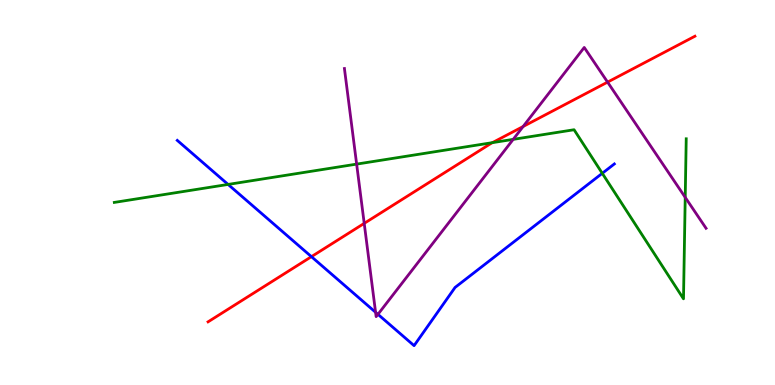[{'lines': ['blue', 'red'], 'intersections': [{'x': 4.02, 'y': 3.33}]}, {'lines': ['green', 'red'], 'intersections': [{'x': 6.35, 'y': 6.29}]}, {'lines': ['purple', 'red'], 'intersections': [{'x': 4.7, 'y': 4.2}, {'x': 6.75, 'y': 6.71}, {'x': 7.84, 'y': 7.87}]}, {'lines': ['blue', 'green'], 'intersections': [{'x': 2.94, 'y': 5.21}, {'x': 7.77, 'y': 5.5}]}, {'lines': ['blue', 'purple'], 'intersections': [{'x': 4.85, 'y': 1.89}, {'x': 4.88, 'y': 1.84}]}, {'lines': ['green', 'purple'], 'intersections': [{'x': 4.6, 'y': 5.74}, {'x': 6.62, 'y': 6.38}, {'x': 8.84, 'y': 4.87}]}]